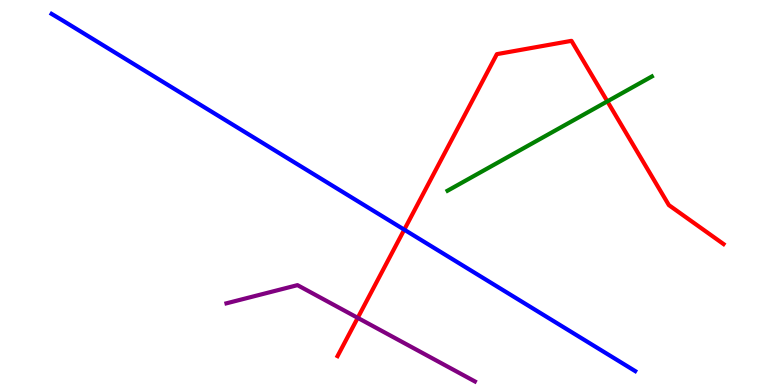[{'lines': ['blue', 'red'], 'intersections': [{'x': 5.22, 'y': 4.03}]}, {'lines': ['green', 'red'], 'intersections': [{'x': 7.84, 'y': 7.37}]}, {'lines': ['purple', 'red'], 'intersections': [{'x': 4.62, 'y': 1.74}]}, {'lines': ['blue', 'green'], 'intersections': []}, {'lines': ['blue', 'purple'], 'intersections': []}, {'lines': ['green', 'purple'], 'intersections': []}]